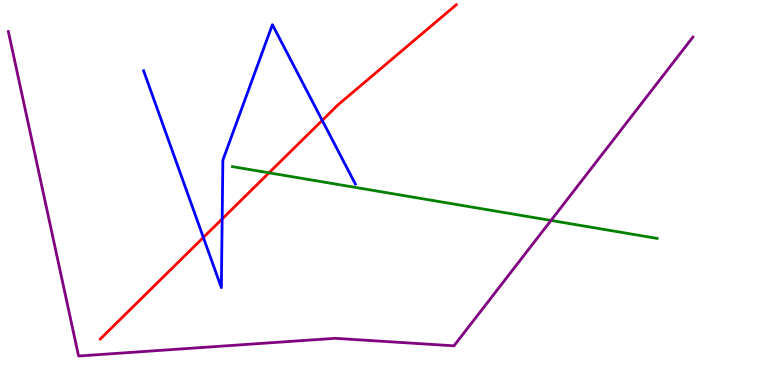[{'lines': ['blue', 'red'], 'intersections': [{'x': 2.62, 'y': 3.83}, {'x': 2.87, 'y': 4.31}, {'x': 4.16, 'y': 6.87}]}, {'lines': ['green', 'red'], 'intersections': [{'x': 3.47, 'y': 5.51}]}, {'lines': ['purple', 'red'], 'intersections': []}, {'lines': ['blue', 'green'], 'intersections': []}, {'lines': ['blue', 'purple'], 'intersections': []}, {'lines': ['green', 'purple'], 'intersections': [{'x': 7.11, 'y': 4.27}]}]